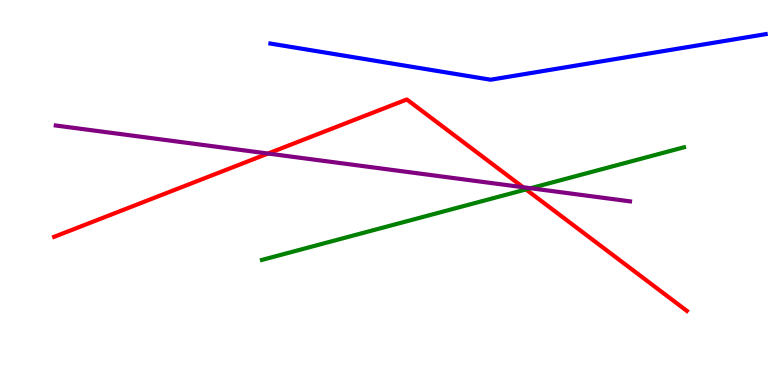[{'lines': ['blue', 'red'], 'intersections': []}, {'lines': ['green', 'red'], 'intersections': [{'x': 6.79, 'y': 5.08}]}, {'lines': ['purple', 'red'], 'intersections': [{'x': 3.46, 'y': 6.01}, {'x': 6.75, 'y': 5.14}]}, {'lines': ['blue', 'green'], 'intersections': []}, {'lines': ['blue', 'purple'], 'intersections': []}, {'lines': ['green', 'purple'], 'intersections': [{'x': 6.85, 'y': 5.11}]}]